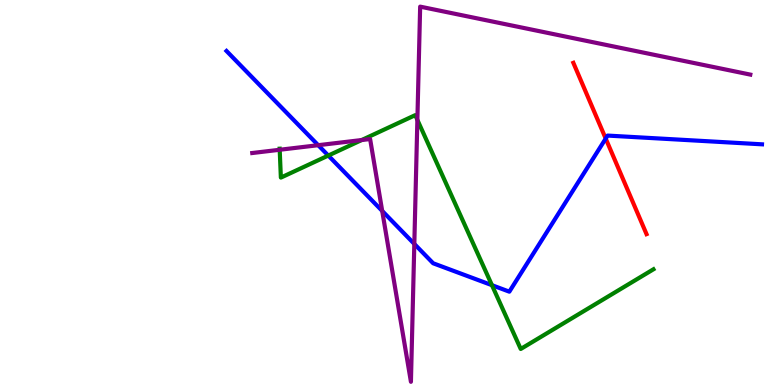[{'lines': ['blue', 'red'], 'intersections': [{'x': 7.82, 'y': 6.4}]}, {'lines': ['green', 'red'], 'intersections': []}, {'lines': ['purple', 'red'], 'intersections': []}, {'lines': ['blue', 'green'], 'intersections': [{'x': 4.24, 'y': 5.96}, {'x': 6.35, 'y': 2.59}]}, {'lines': ['blue', 'purple'], 'intersections': [{'x': 4.11, 'y': 6.23}, {'x': 4.93, 'y': 4.52}, {'x': 5.35, 'y': 3.66}]}, {'lines': ['green', 'purple'], 'intersections': [{'x': 3.61, 'y': 6.11}, {'x': 4.67, 'y': 6.36}, {'x': 5.39, 'y': 6.89}]}]